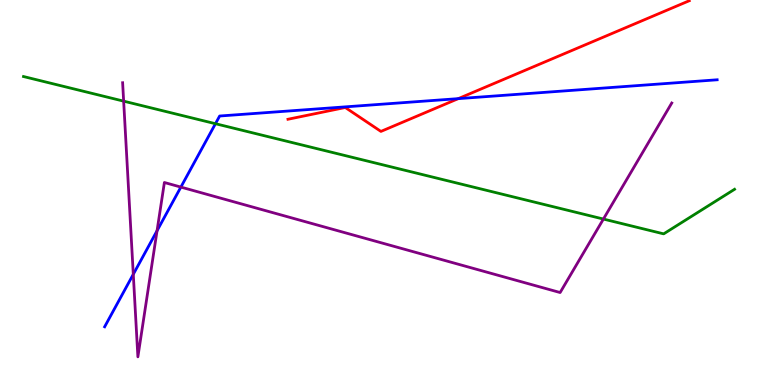[{'lines': ['blue', 'red'], 'intersections': [{'x': 5.91, 'y': 7.44}]}, {'lines': ['green', 'red'], 'intersections': []}, {'lines': ['purple', 'red'], 'intersections': []}, {'lines': ['blue', 'green'], 'intersections': [{'x': 2.78, 'y': 6.79}]}, {'lines': ['blue', 'purple'], 'intersections': [{'x': 1.72, 'y': 2.88}, {'x': 2.03, 'y': 4.01}, {'x': 2.33, 'y': 5.14}]}, {'lines': ['green', 'purple'], 'intersections': [{'x': 1.6, 'y': 7.37}, {'x': 7.79, 'y': 4.31}]}]